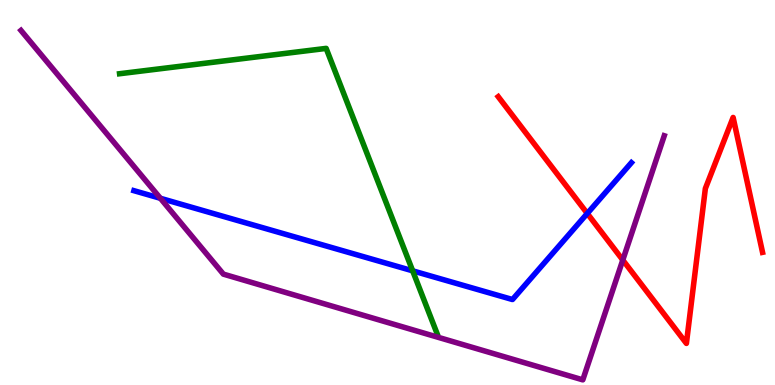[{'lines': ['blue', 'red'], 'intersections': [{'x': 7.58, 'y': 4.46}]}, {'lines': ['green', 'red'], 'intersections': []}, {'lines': ['purple', 'red'], 'intersections': [{'x': 8.04, 'y': 3.25}]}, {'lines': ['blue', 'green'], 'intersections': [{'x': 5.32, 'y': 2.97}]}, {'lines': ['blue', 'purple'], 'intersections': [{'x': 2.07, 'y': 4.85}]}, {'lines': ['green', 'purple'], 'intersections': []}]